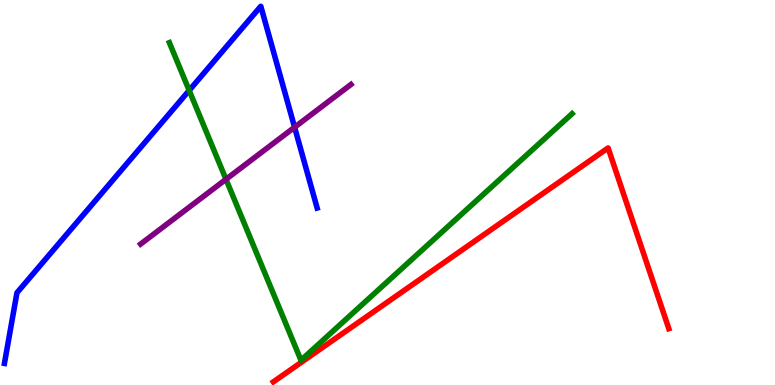[{'lines': ['blue', 'red'], 'intersections': []}, {'lines': ['green', 'red'], 'intersections': []}, {'lines': ['purple', 'red'], 'intersections': []}, {'lines': ['blue', 'green'], 'intersections': [{'x': 2.44, 'y': 7.65}]}, {'lines': ['blue', 'purple'], 'intersections': [{'x': 3.8, 'y': 6.7}]}, {'lines': ['green', 'purple'], 'intersections': [{'x': 2.92, 'y': 5.34}]}]